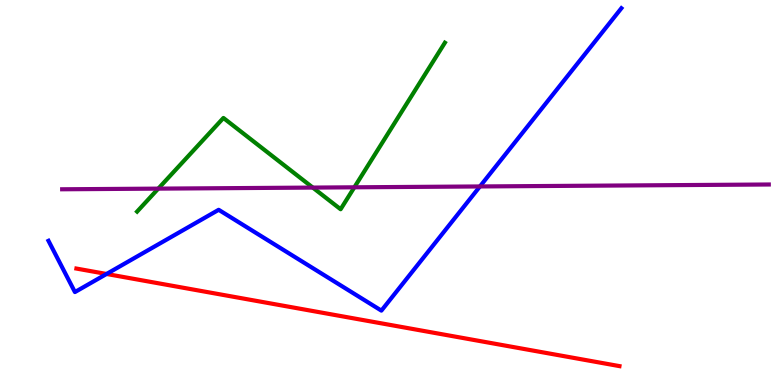[{'lines': ['blue', 'red'], 'intersections': [{'x': 1.37, 'y': 2.88}]}, {'lines': ['green', 'red'], 'intersections': []}, {'lines': ['purple', 'red'], 'intersections': []}, {'lines': ['blue', 'green'], 'intersections': []}, {'lines': ['blue', 'purple'], 'intersections': [{'x': 6.19, 'y': 5.16}]}, {'lines': ['green', 'purple'], 'intersections': [{'x': 2.04, 'y': 5.1}, {'x': 4.04, 'y': 5.13}, {'x': 4.57, 'y': 5.14}]}]